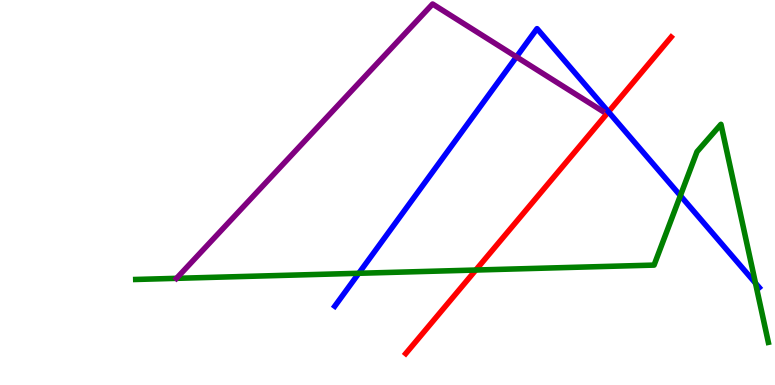[{'lines': ['blue', 'red'], 'intersections': [{'x': 7.85, 'y': 7.09}]}, {'lines': ['green', 'red'], 'intersections': [{'x': 6.14, 'y': 2.99}]}, {'lines': ['purple', 'red'], 'intersections': []}, {'lines': ['blue', 'green'], 'intersections': [{'x': 4.63, 'y': 2.9}, {'x': 8.78, 'y': 4.92}, {'x': 9.75, 'y': 2.64}]}, {'lines': ['blue', 'purple'], 'intersections': [{'x': 6.66, 'y': 8.52}]}, {'lines': ['green', 'purple'], 'intersections': [{'x': 2.28, 'y': 2.77}]}]